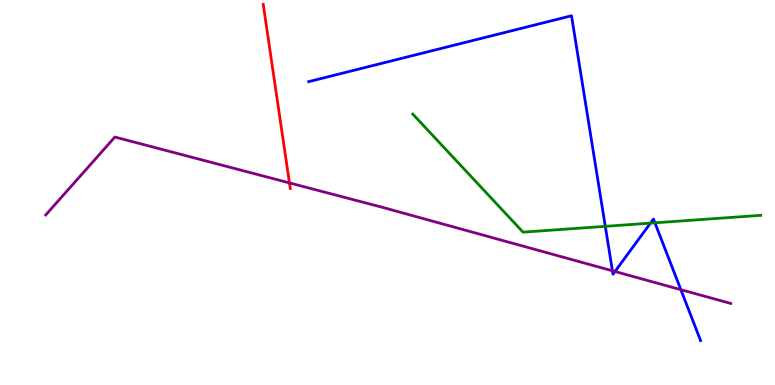[{'lines': ['blue', 'red'], 'intersections': []}, {'lines': ['green', 'red'], 'intersections': []}, {'lines': ['purple', 'red'], 'intersections': [{'x': 3.73, 'y': 5.25}]}, {'lines': ['blue', 'green'], 'intersections': [{'x': 7.81, 'y': 4.12}, {'x': 8.39, 'y': 4.2}, {'x': 8.45, 'y': 4.21}]}, {'lines': ['blue', 'purple'], 'intersections': [{'x': 7.9, 'y': 2.97}, {'x': 7.94, 'y': 2.95}, {'x': 8.79, 'y': 2.48}]}, {'lines': ['green', 'purple'], 'intersections': []}]